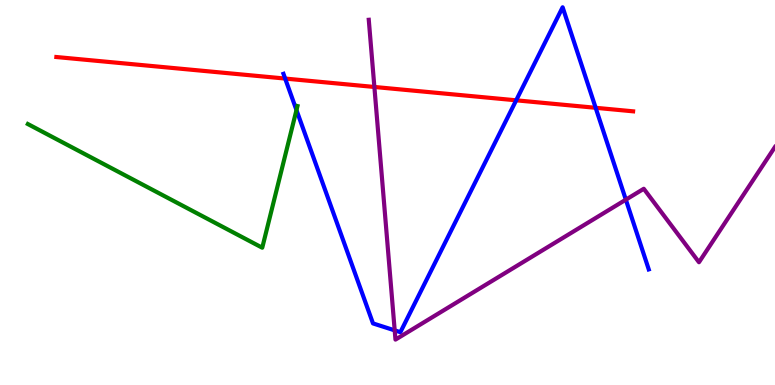[{'lines': ['blue', 'red'], 'intersections': [{'x': 3.68, 'y': 7.96}, {'x': 6.66, 'y': 7.39}, {'x': 7.69, 'y': 7.2}]}, {'lines': ['green', 'red'], 'intersections': []}, {'lines': ['purple', 'red'], 'intersections': [{'x': 4.83, 'y': 7.74}]}, {'lines': ['blue', 'green'], 'intersections': [{'x': 3.83, 'y': 7.14}]}, {'lines': ['blue', 'purple'], 'intersections': [{'x': 5.09, 'y': 1.42}, {'x': 8.08, 'y': 4.81}]}, {'lines': ['green', 'purple'], 'intersections': []}]